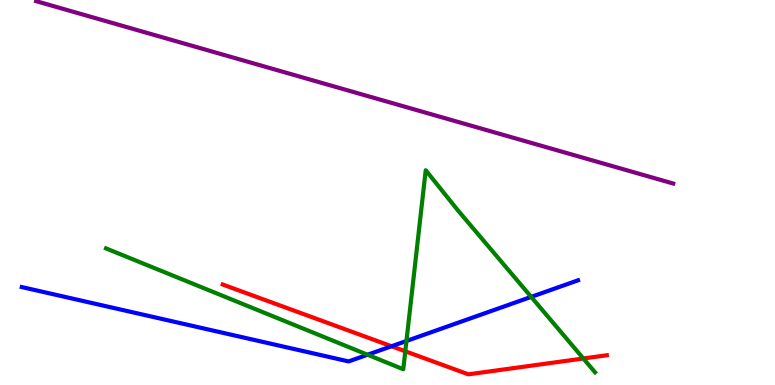[{'lines': ['blue', 'red'], 'intersections': [{'x': 5.05, 'y': 1.01}]}, {'lines': ['green', 'red'], 'intersections': [{'x': 5.23, 'y': 0.876}, {'x': 7.53, 'y': 0.689}]}, {'lines': ['purple', 'red'], 'intersections': []}, {'lines': ['blue', 'green'], 'intersections': [{'x': 4.74, 'y': 0.786}, {'x': 5.24, 'y': 1.14}, {'x': 6.85, 'y': 2.29}]}, {'lines': ['blue', 'purple'], 'intersections': []}, {'lines': ['green', 'purple'], 'intersections': []}]